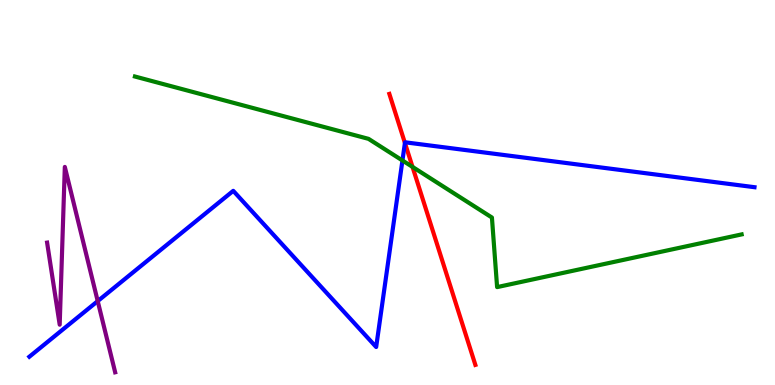[{'lines': ['blue', 'red'], 'intersections': [{'x': 5.22, 'y': 6.29}]}, {'lines': ['green', 'red'], 'intersections': [{'x': 5.32, 'y': 5.66}]}, {'lines': ['purple', 'red'], 'intersections': []}, {'lines': ['blue', 'green'], 'intersections': [{'x': 5.19, 'y': 5.83}]}, {'lines': ['blue', 'purple'], 'intersections': [{'x': 1.26, 'y': 2.18}]}, {'lines': ['green', 'purple'], 'intersections': []}]